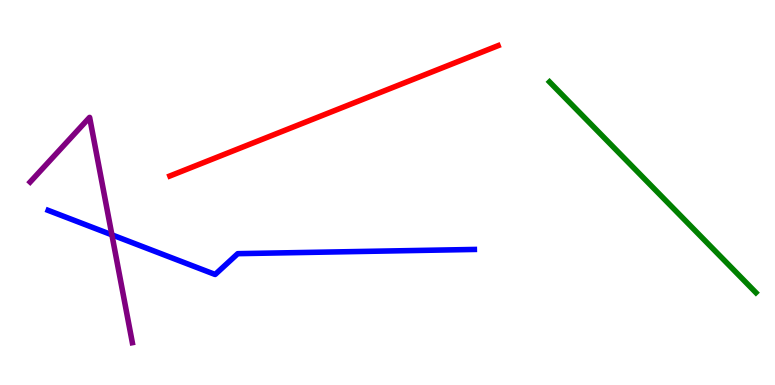[{'lines': ['blue', 'red'], 'intersections': []}, {'lines': ['green', 'red'], 'intersections': []}, {'lines': ['purple', 'red'], 'intersections': []}, {'lines': ['blue', 'green'], 'intersections': []}, {'lines': ['blue', 'purple'], 'intersections': [{'x': 1.44, 'y': 3.9}]}, {'lines': ['green', 'purple'], 'intersections': []}]